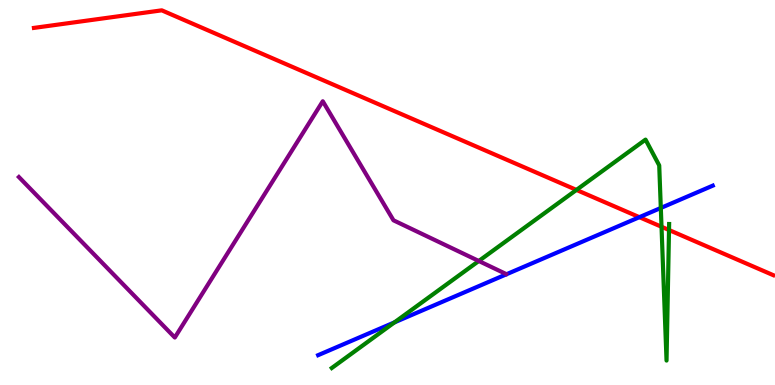[{'lines': ['blue', 'red'], 'intersections': [{'x': 8.25, 'y': 4.36}]}, {'lines': ['green', 'red'], 'intersections': [{'x': 7.44, 'y': 5.07}, {'x': 8.54, 'y': 4.11}, {'x': 8.63, 'y': 4.03}]}, {'lines': ['purple', 'red'], 'intersections': []}, {'lines': ['blue', 'green'], 'intersections': [{'x': 5.09, 'y': 1.63}, {'x': 8.53, 'y': 4.6}]}, {'lines': ['blue', 'purple'], 'intersections': []}, {'lines': ['green', 'purple'], 'intersections': [{'x': 6.18, 'y': 3.22}]}]